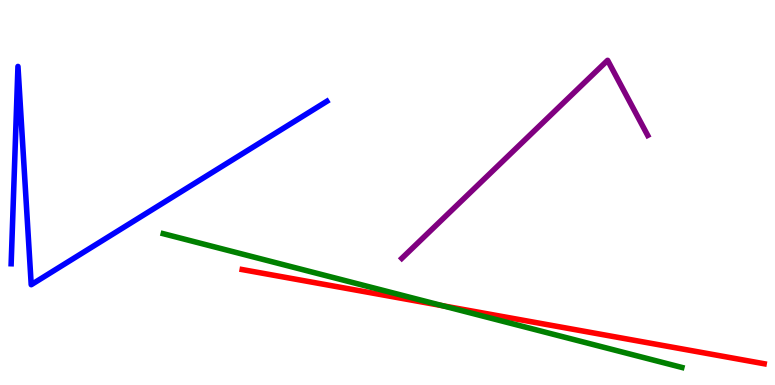[{'lines': ['blue', 'red'], 'intersections': []}, {'lines': ['green', 'red'], 'intersections': [{'x': 5.71, 'y': 2.06}]}, {'lines': ['purple', 'red'], 'intersections': []}, {'lines': ['blue', 'green'], 'intersections': []}, {'lines': ['blue', 'purple'], 'intersections': []}, {'lines': ['green', 'purple'], 'intersections': []}]